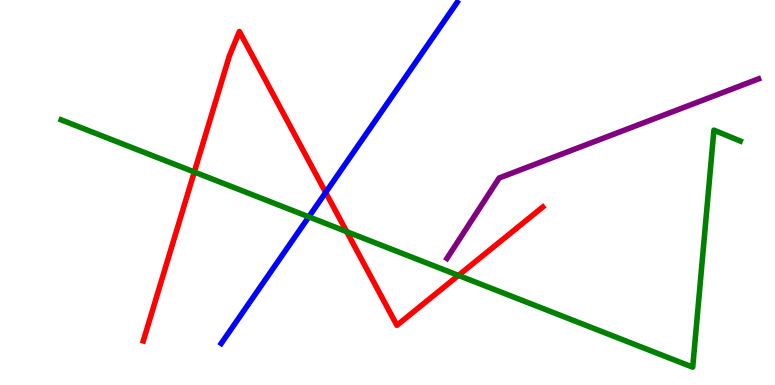[{'lines': ['blue', 'red'], 'intersections': [{'x': 4.2, 'y': 5.0}]}, {'lines': ['green', 'red'], 'intersections': [{'x': 2.51, 'y': 5.53}, {'x': 4.47, 'y': 3.98}, {'x': 5.92, 'y': 2.85}]}, {'lines': ['purple', 'red'], 'intersections': []}, {'lines': ['blue', 'green'], 'intersections': [{'x': 3.98, 'y': 4.37}]}, {'lines': ['blue', 'purple'], 'intersections': []}, {'lines': ['green', 'purple'], 'intersections': []}]